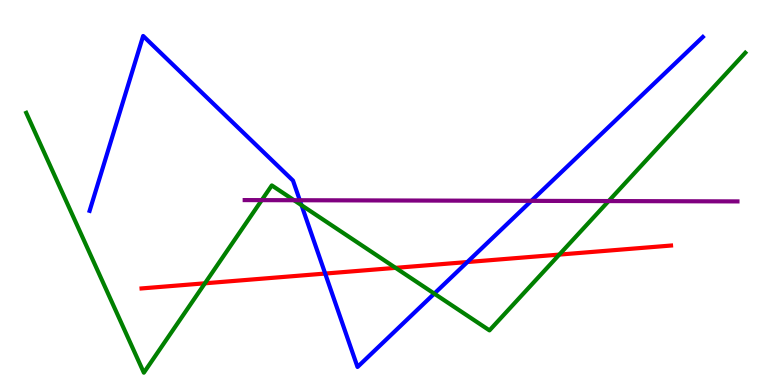[{'lines': ['blue', 'red'], 'intersections': [{'x': 4.2, 'y': 2.89}, {'x': 6.03, 'y': 3.19}]}, {'lines': ['green', 'red'], 'intersections': [{'x': 2.64, 'y': 2.64}, {'x': 5.1, 'y': 3.04}, {'x': 7.22, 'y': 3.39}]}, {'lines': ['purple', 'red'], 'intersections': []}, {'lines': ['blue', 'green'], 'intersections': [{'x': 3.89, 'y': 4.67}, {'x': 5.6, 'y': 2.37}]}, {'lines': ['blue', 'purple'], 'intersections': [{'x': 3.87, 'y': 4.8}, {'x': 6.86, 'y': 4.78}]}, {'lines': ['green', 'purple'], 'intersections': [{'x': 3.38, 'y': 4.8}, {'x': 3.79, 'y': 4.8}, {'x': 7.85, 'y': 4.78}]}]